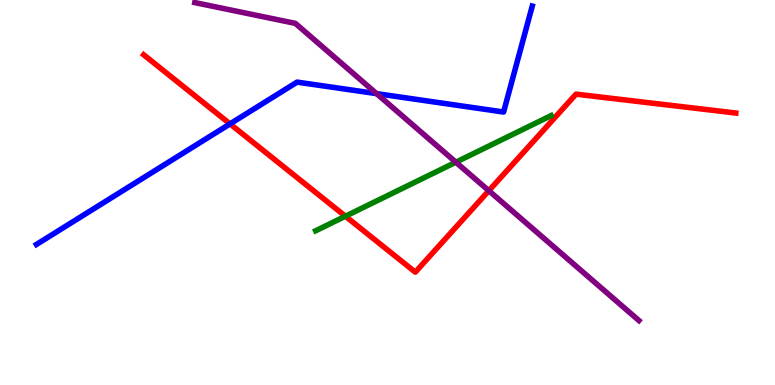[{'lines': ['blue', 'red'], 'intersections': [{'x': 2.97, 'y': 6.78}]}, {'lines': ['green', 'red'], 'intersections': [{'x': 4.46, 'y': 4.38}]}, {'lines': ['purple', 'red'], 'intersections': [{'x': 6.31, 'y': 5.05}]}, {'lines': ['blue', 'green'], 'intersections': []}, {'lines': ['blue', 'purple'], 'intersections': [{'x': 4.86, 'y': 7.57}]}, {'lines': ['green', 'purple'], 'intersections': [{'x': 5.88, 'y': 5.79}]}]